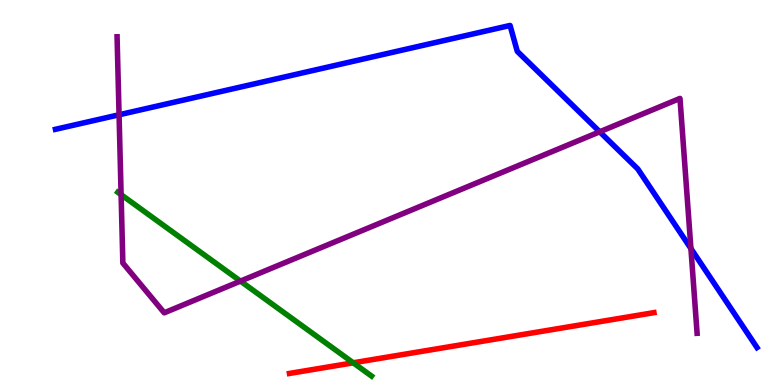[{'lines': ['blue', 'red'], 'intersections': []}, {'lines': ['green', 'red'], 'intersections': [{'x': 4.56, 'y': 0.577}]}, {'lines': ['purple', 'red'], 'intersections': []}, {'lines': ['blue', 'green'], 'intersections': []}, {'lines': ['blue', 'purple'], 'intersections': [{'x': 1.54, 'y': 7.02}, {'x': 7.74, 'y': 6.58}, {'x': 8.92, 'y': 3.54}]}, {'lines': ['green', 'purple'], 'intersections': [{'x': 1.56, 'y': 4.94}, {'x': 3.1, 'y': 2.7}]}]